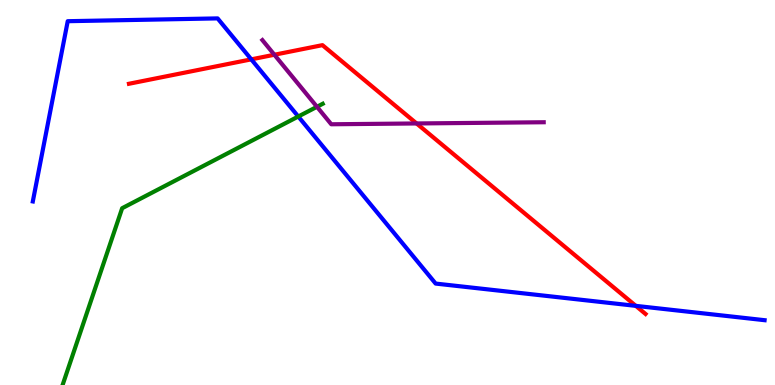[{'lines': ['blue', 'red'], 'intersections': [{'x': 3.24, 'y': 8.46}, {'x': 8.2, 'y': 2.06}]}, {'lines': ['green', 'red'], 'intersections': []}, {'lines': ['purple', 'red'], 'intersections': [{'x': 3.54, 'y': 8.58}, {'x': 5.38, 'y': 6.79}]}, {'lines': ['blue', 'green'], 'intersections': [{'x': 3.85, 'y': 6.97}]}, {'lines': ['blue', 'purple'], 'intersections': []}, {'lines': ['green', 'purple'], 'intersections': [{'x': 4.09, 'y': 7.23}]}]